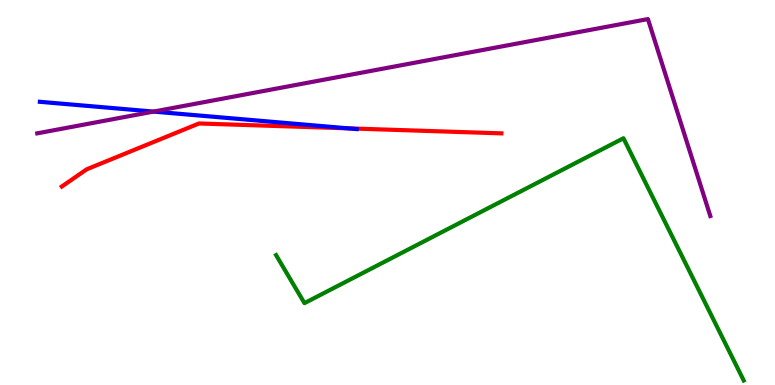[{'lines': ['blue', 'red'], 'intersections': [{'x': 4.49, 'y': 6.67}]}, {'lines': ['green', 'red'], 'intersections': []}, {'lines': ['purple', 'red'], 'intersections': []}, {'lines': ['blue', 'green'], 'intersections': []}, {'lines': ['blue', 'purple'], 'intersections': [{'x': 1.98, 'y': 7.1}]}, {'lines': ['green', 'purple'], 'intersections': []}]